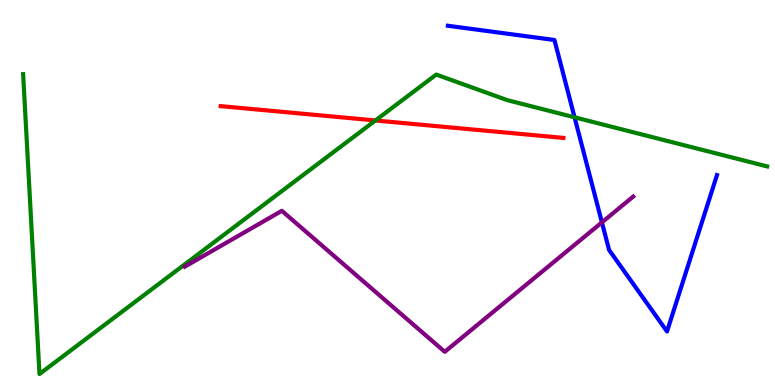[{'lines': ['blue', 'red'], 'intersections': []}, {'lines': ['green', 'red'], 'intersections': [{'x': 4.84, 'y': 6.87}]}, {'lines': ['purple', 'red'], 'intersections': []}, {'lines': ['blue', 'green'], 'intersections': [{'x': 7.41, 'y': 6.95}]}, {'lines': ['blue', 'purple'], 'intersections': [{'x': 7.77, 'y': 4.22}]}, {'lines': ['green', 'purple'], 'intersections': []}]